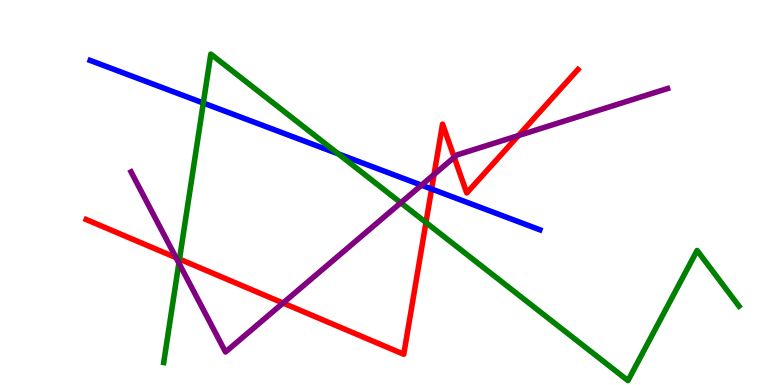[{'lines': ['blue', 'red'], 'intersections': [{'x': 5.57, 'y': 5.09}]}, {'lines': ['green', 'red'], 'intersections': [{'x': 2.32, 'y': 3.27}, {'x': 5.5, 'y': 4.22}]}, {'lines': ['purple', 'red'], 'intersections': [{'x': 2.27, 'y': 3.31}, {'x': 3.65, 'y': 2.13}, {'x': 5.6, 'y': 5.47}, {'x': 5.86, 'y': 5.91}, {'x': 6.69, 'y': 6.48}]}, {'lines': ['blue', 'green'], 'intersections': [{'x': 2.62, 'y': 7.32}, {'x': 4.36, 'y': 6.0}]}, {'lines': ['blue', 'purple'], 'intersections': [{'x': 5.44, 'y': 5.19}]}, {'lines': ['green', 'purple'], 'intersections': [{'x': 2.31, 'y': 3.17}, {'x': 5.17, 'y': 4.73}]}]